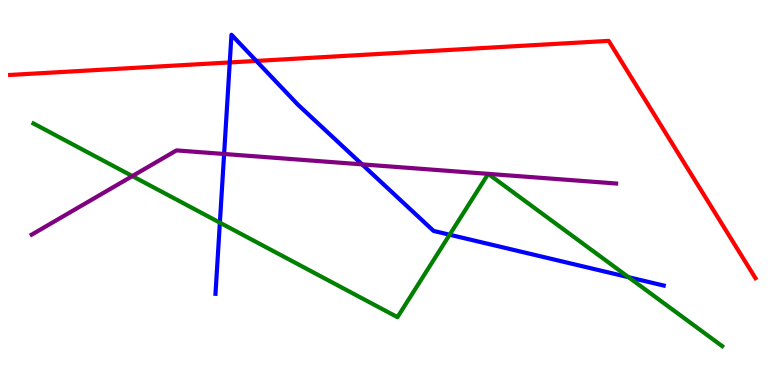[{'lines': ['blue', 'red'], 'intersections': [{'x': 2.96, 'y': 8.38}, {'x': 3.31, 'y': 8.42}]}, {'lines': ['green', 'red'], 'intersections': []}, {'lines': ['purple', 'red'], 'intersections': []}, {'lines': ['blue', 'green'], 'intersections': [{'x': 2.84, 'y': 4.22}, {'x': 5.8, 'y': 3.9}, {'x': 8.11, 'y': 2.8}]}, {'lines': ['blue', 'purple'], 'intersections': [{'x': 2.89, 'y': 6.0}, {'x': 4.67, 'y': 5.73}]}, {'lines': ['green', 'purple'], 'intersections': [{'x': 1.71, 'y': 5.43}]}]